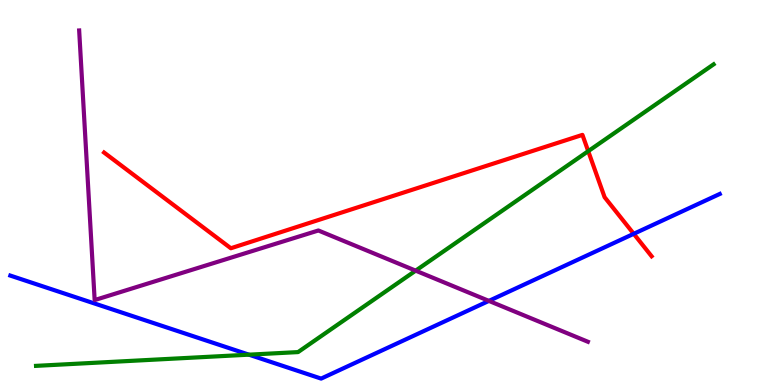[{'lines': ['blue', 'red'], 'intersections': [{'x': 8.18, 'y': 3.93}]}, {'lines': ['green', 'red'], 'intersections': [{'x': 7.59, 'y': 6.07}]}, {'lines': ['purple', 'red'], 'intersections': []}, {'lines': ['blue', 'green'], 'intersections': [{'x': 3.21, 'y': 0.788}]}, {'lines': ['blue', 'purple'], 'intersections': [{'x': 6.31, 'y': 2.18}]}, {'lines': ['green', 'purple'], 'intersections': [{'x': 5.36, 'y': 2.97}]}]